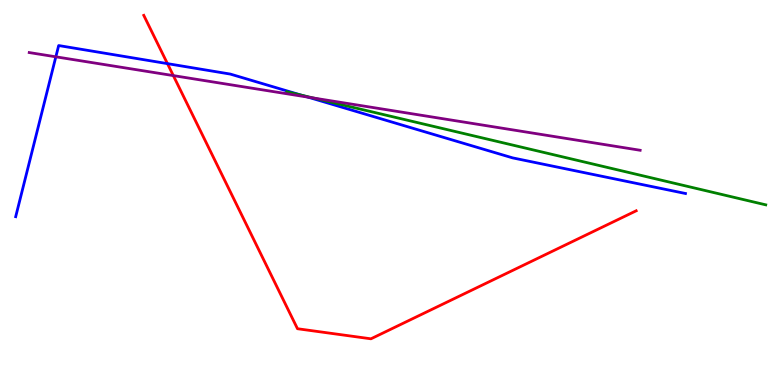[{'lines': ['blue', 'red'], 'intersections': [{'x': 2.16, 'y': 8.35}]}, {'lines': ['green', 'red'], 'intersections': []}, {'lines': ['purple', 'red'], 'intersections': [{'x': 2.24, 'y': 8.04}]}, {'lines': ['blue', 'green'], 'intersections': [{'x': 3.89, 'y': 7.53}]}, {'lines': ['blue', 'purple'], 'intersections': [{'x': 0.721, 'y': 8.52}, {'x': 3.97, 'y': 7.48}]}, {'lines': ['green', 'purple'], 'intersections': [{'x': 4.04, 'y': 7.46}]}]